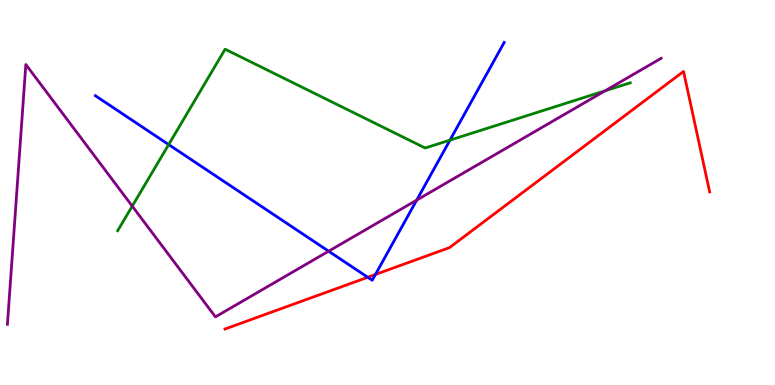[{'lines': ['blue', 'red'], 'intersections': [{'x': 4.75, 'y': 2.8}, {'x': 4.84, 'y': 2.87}]}, {'lines': ['green', 'red'], 'intersections': []}, {'lines': ['purple', 'red'], 'intersections': []}, {'lines': ['blue', 'green'], 'intersections': [{'x': 2.18, 'y': 6.24}, {'x': 5.81, 'y': 6.36}]}, {'lines': ['blue', 'purple'], 'intersections': [{'x': 4.24, 'y': 3.48}, {'x': 5.38, 'y': 4.8}]}, {'lines': ['green', 'purple'], 'intersections': [{'x': 1.71, 'y': 4.65}, {'x': 7.81, 'y': 7.64}]}]